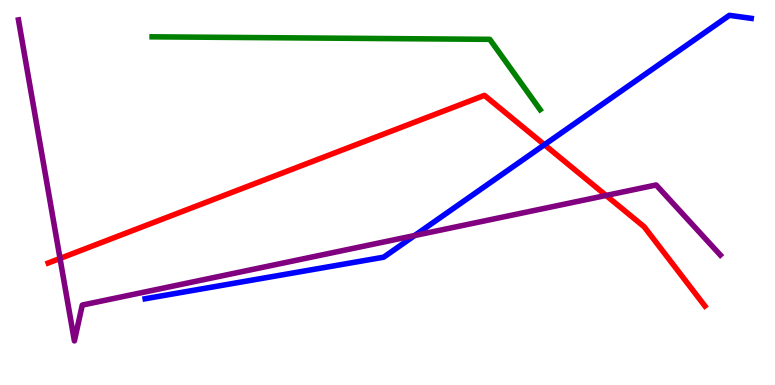[{'lines': ['blue', 'red'], 'intersections': [{'x': 7.02, 'y': 6.24}]}, {'lines': ['green', 'red'], 'intersections': []}, {'lines': ['purple', 'red'], 'intersections': [{'x': 0.775, 'y': 3.29}, {'x': 7.82, 'y': 4.92}]}, {'lines': ['blue', 'green'], 'intersections': []}, {'lines': ['blue', 'purple'], 'intersections': [{'x': 5.35, 'y': 3.88}]}, {'lines': ['green', 'purple'], 'intersections': []}]